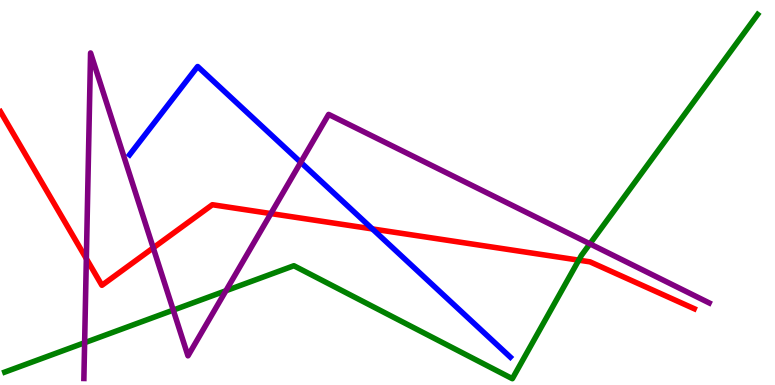[{'lines': ['blue', 'red'], 'intersections': [{'x': 4.81, 'y': 4.05}]}, {'lines': ['green', 'red'], 'intersections': [{'x': 7.47, 'y': 3.24}]}, {'lines': ['purple', 'red'], 'intersections': [{'x': 1.11, 'y': 3.28}, {'x': 1.98, 'y': 3.56}, {'x': 3.5, 'y': 4.45}]}, {'lines': ['blue', 'green'], 'intersections': []}, {'lines': ['blue', 'purple'], 'intersections': [{'x': 3.88, 'y': 5.78}]}, {'lines': ['green', 'purple'], 'intersections': [{'x': 1.09, 'y': 1.1}, {'x': 2.24, 'y': 1.95}, {'x': 2.91, 'y': 2.45}, {'x': 7.61, 'y': 3.67}]}]